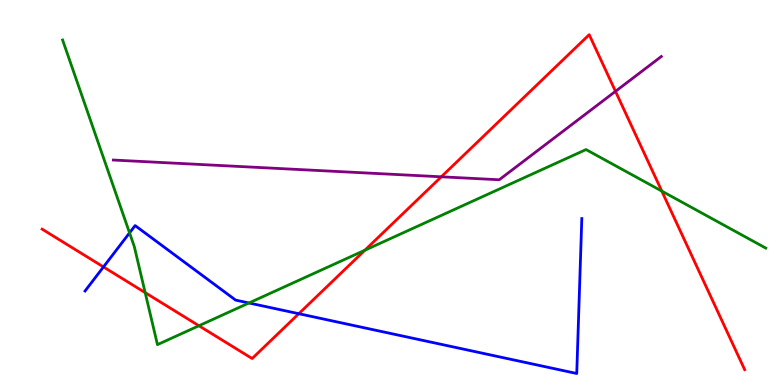[{'lines': ['blue', 'red'], 'intersections': [{'x': 1.34, 'y': 3.07}, {'x': 3.86, 'y': 1.85}]}, {'lines': ['green', 'red'], 'intersections': [{'x': 1.87, 'y': 2.4}, {'x': 2.57, 'y': 1.54}, {'x': 4.71, 'y': 3.5}, {'x': 8.54, 'y': 5.04}]}, {'lines': ['purple', 'red'], 'intersections': [{'x': 5.69, 'y': 5.41}, {'x': 7.94, 'y': 7.63}]}, {'lines': ['blue', 'green'], 'intersections': [{'x': 1.67, 'y': 3.95}, {'x': 3.21, 'y': 2.13}]}, {'lines': ['blue', 'purple'], 'intersections': []}, {'lines': ['green', 'purple'], 'intersections': []}]